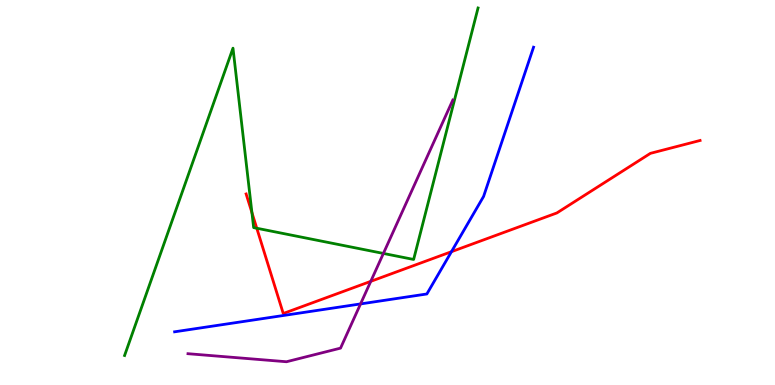[{'lines': ['blue', 'red'], 'intersections': [{'x': 5.83, 'y': 3.46}]}, {'lines': ['green', 'red'], 'intersections': [{'x': 3.25, 'y': 4.48}, {'x': 3.31, 'y': 4.07}]}, {'lines': ['purple', 'red'], 'intersections': [{'x': 4.78, 'y': 2.69}]}, {'lines': ['blue', 'green'], 'intersections': []}, {'lines': ['blue', 'purple'], 'intersections': [{'x': 4.65, 'y': 2.11}]}, {'lines': ['green', 'purple'], 'intersections': [{'x': 4.95, 'y': 3.42}]}]